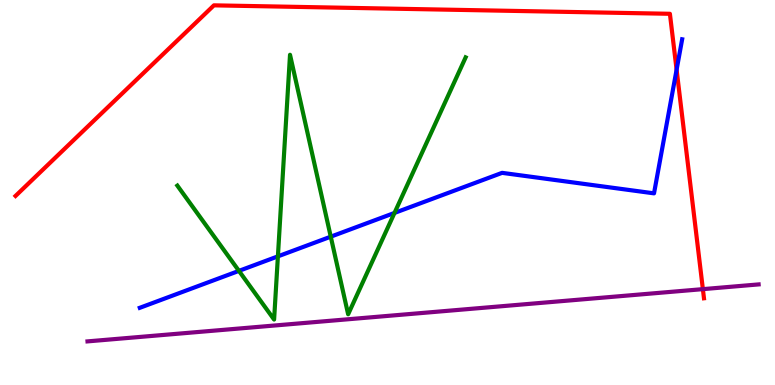[{'lines': ['blue', 'red'], 'intersections': [{'x': 8.73, 'y': 8.19}]}, {'lines': ['green', 'red'], 'intersections': []}, {'lines': ['purple', 'red'], 'intersections': [{'x': 9.07, 'y': 2.49}]}, {'lines': ['blue', 'green'], 'intersections': [{'x': 3.08, 'y': 2.96}, {'x': 3.59, 'y': 3.34}, {'x': 4.27, 'y': 3.85}, {'x': 5.09, 'y': 4.47}]}, {'lines': ['blue', 'purple'], 'intersections': []}, {'lines': ['green', 'purple'], 'intersections': []}]